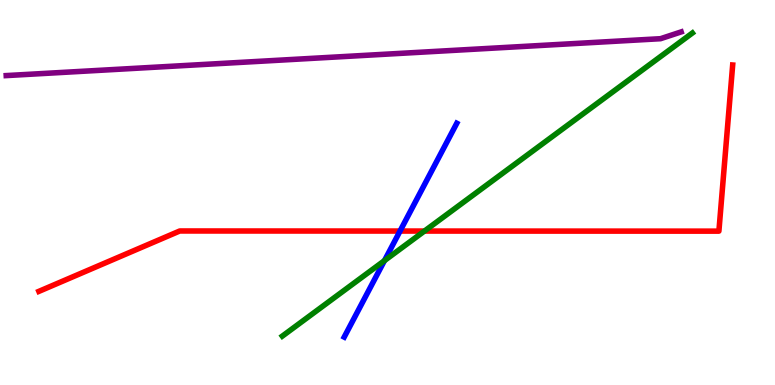[{'lines': ['blue', 'red'], 'intersections': [{'x': 5.16, 'y': 4.0}]}, {'lines': ['green', 'red'], 'intersections': [{'x': 5.48, 'y': 4.0}]}, {'lines': ['purple', 'red'], 'intersections': []}, {'lines': ['blue', 'green'], 'intersections': [{'x': 4.96, 'y': 3.23}]}, {'lines': ['blue', 'purple'], 'intersections': []}, {'lines': ['green', 'purple'], 'intersections': []}]